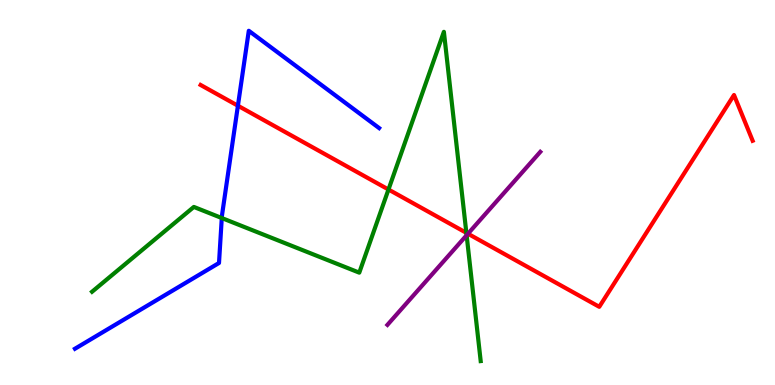[{'lines': ['blue', 'red'], 'intersections': [{'x': 3.07, 'y': 7.25}]}, {'lines': ['green', 'red'], 'intersections': [{'x': 5.01, 'y': 5.08}, {'x': 6.02, 'y': 3.95}]}, {'lines': ['purple', 'red'], 'intersections': [{'x': 6.04, 'y': 3.93}]}, {'lines': ['blue', 'green'], 'intersections': [{'x': 2.86, 'y': 4.34}]}, {'lines': ['blue', 'purple'], 'intersections': []}, {'lines': ['green', 'purple'], 'intersections': [{'x': 6.02, 'y': 3.89}]}]